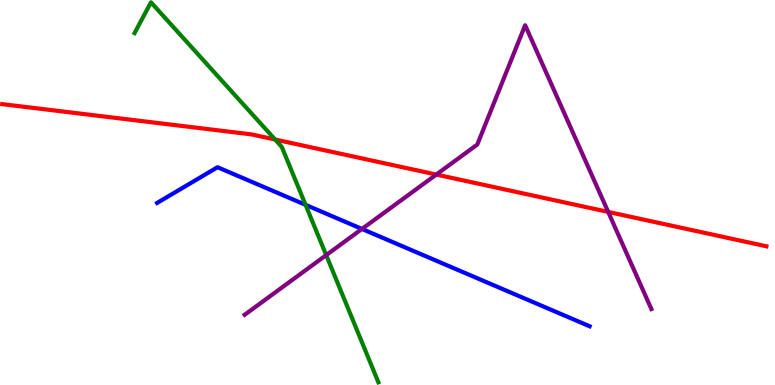[{'lines': ['blue', 'red'], 'intersections': []}, {'lines': ['green', 'red'], 'intersections': [{'x': 3.55, 'y': 6.38}]}, {'lines': ['purple', 'red'], 'intersections': [{'x': 5.63, 'y': 5.47}, {'x': 7.85, 'y': 4.5}]}, {'lines': ['blue', 'green'], 'intersections': [{'x': 3.94, 'y': 4.68}]}, {'lines': ['blue', 'purple'], 'intersections': [{'x': 4.67, 'y': 4.05}]}, {'lines': ['green', 'purple'], 'intersections': [{'x': 4.21, 'y': 3.37}]}]